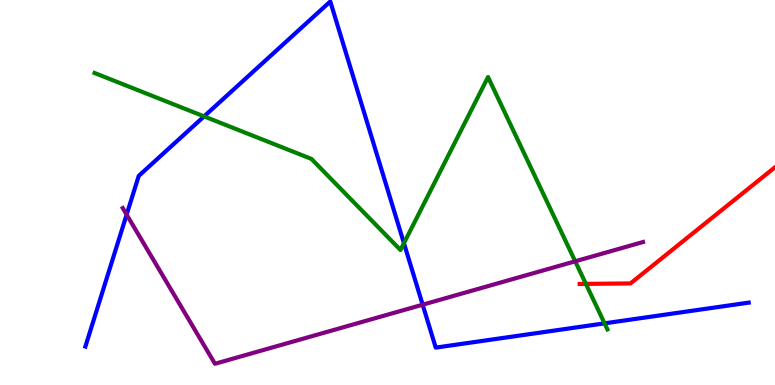[{'lines': ['blue', 'red'], 'intersections': []}, {'lines': ['green', 'red'], 'intersections': [{'x': 7.56, 'y': 2.63}]}, {'lines': ['purple', 'red'], 'intersections': []}, {'lines': ['blue', 'green'], 'intersections': [{'x': 2.63, 'y': 6.98}, {'x': 5.21, 'y': 3.68}, {'x': 7.8, 'y': 1.6}]}, {'lines': ['blue', 'purple'], 'intersections': [{'x': 1.63, 'y': 4.43}, {'x': 5.45, 'y': 2.09}]}, {'lines': ['green', 'purple'], 'intersections': [{'x': 7.42, 'y': 3.21}]}]